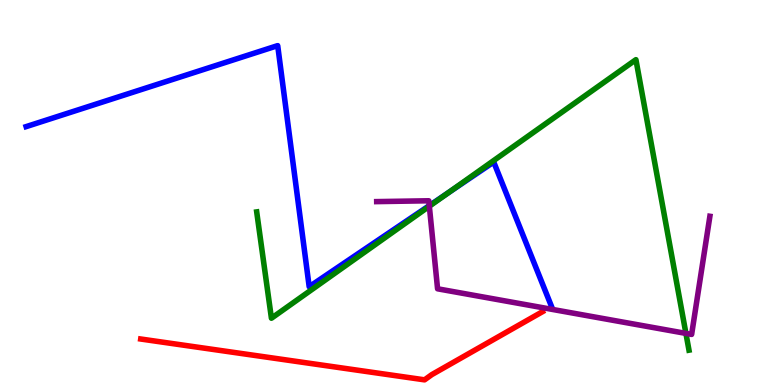[{'lines': ['blue', 'red'], 'intersections': []}, {'lines': ['green', 'red'], 'intersections': []}, {'lines': ['purple', 'red'], 'intersections': []}, {'lines': ['blue', 'green'], 'intersections': [{'x': 5.79, 'y': 5.0}]}, {'lines': ['blue', 'purple'], 'intersections': [{'x': 5.54, 'y': 4.66}]}, {'lines': ['green', 'purple'], 'intersections': [{'x': 5.54, 'y': 4.64}, {'x': 8.85, 'y': 1.34}]}]